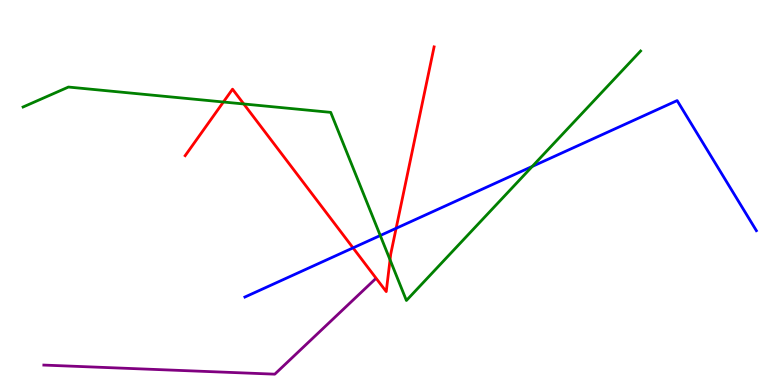[{'lines': ['blue', 'red'], 'intersections': [{'x': 4.56, 'y': 3.56}, {'x': 5.11, 'y': 4.07}]}, {'lines': ['green', 'red'], 'intersections': [{'x': 2.88, 'y': 7.35}, {'x': 3.15, 'y': 7.3}, {'x': 5.03, 'y': 3.25}]}, {'lines': ['purple', 'red'], 'intersections': []}, {'lines': ['blue', 'green'], 'intersections': [{'x': 4.91, 'y': 3.88}, {'x': 6.87, 'y': 5.68}]}, {'lines': ['blue', 'purple'], 'intersections': []}, {'lines': ['green', 'purple'], 'intersections': []}]